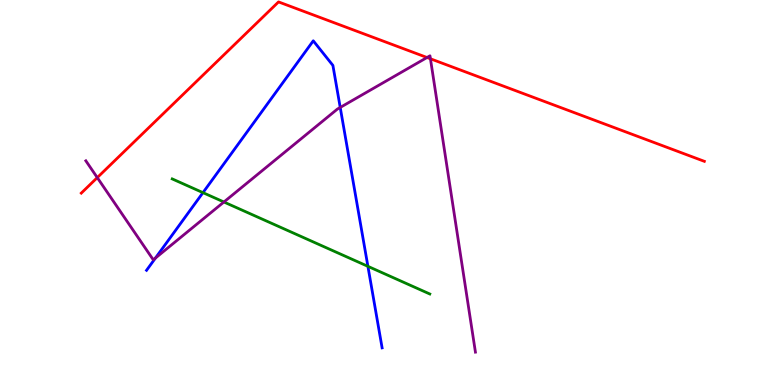[{'lines': ['blue', 'red'], 'intersections': []}, {'lines': ['green', 'red'], 'intersections': []}, {'lines': ['purple', 'red'], 'intersections': [{'x': 1.26, 'y': 5.39}, {'x': 5.51, 'y': 8.51}, {'x': 5.55, 'y': 8.47}]}, {'lines': ['blue', 'green'], 'intersections': [{'x': 2.62, 'y': 5.0}, {'x': 4.75, 'y': 3.08}]}, {'lines': ['blue', 'purple'], 'intersections': [{'x': 2.01, 'y': 3.3}, {'x': 4.39, 'y': 7.21}]}, {'lines': ['green', 'purple'], 'intersections': [{'x': 2.89, 'y': 4.75}]}]